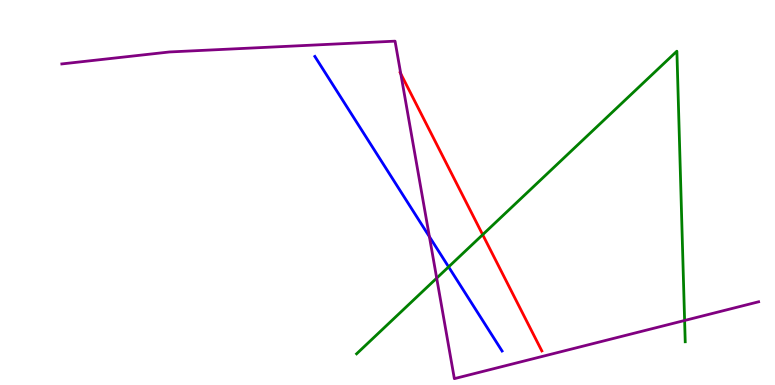[{'lines': ['blue', 'red'], 'intersections': []}, {'lines': ['green', 'red'], 'intersections': [{'x': 6.23, 'y': 3.9}]}, {'lines': ['purple', 'red'], 'intersections': [{'x': 5.17, 'y': 8.08}]}, {'lines': ['blue', 'green'], 'intersections': [{'x': 5.79, 'y': 3.07}]}, {'lines': ['blue', 'purple'], 'intersections': [{'x': 5.54, 'y': 3.85}]}, {'lines': ['green', 'purple'], 'intersections': [{'x': 5.63, 'y': 2.78}, {'x': 8.83, 'y': 1.68}]}]